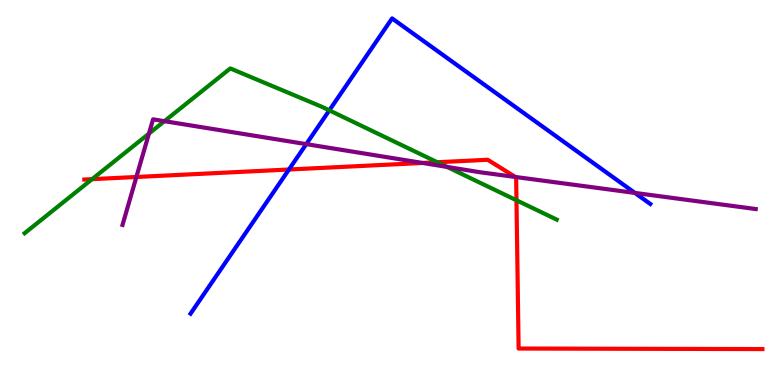[{'lines': ['blue', 'red'], 'intersections': [{'x': 3.73, 'y': 5.6}]}, {'lines': ['green', 'red'], 'intersections': [{'x': 1.19, 'y': 5.35}, {'x': 5.64, 'y': 5.79}, {'x': 6.66, 'y': 4.8}]}, {'lines': ['purple', 'red'], 'intersections': [{'x': 1.76, 'y': 5.4}, {'x': 5.45, 'y': 5.77}, {'x': 6.65, 'y': 5.4}]}, {'lines': ['blue', 'green'], 'intersections': [{'x': 4.25, 'y': 7.13}]}, {'lines': ['blue', 'purple'], 'intersections': [{'x': 3.95, 'y': 6.26}, {'x': 8.19, 'y': 4.99}]}, {'lines': ['green', 'purple'], 'intersections': [{'x': 1.92, 'y': 6.53}, {'x': 2.12, 'y': 6.85}, {'x': 5.77, 'y': 5.66}]}]